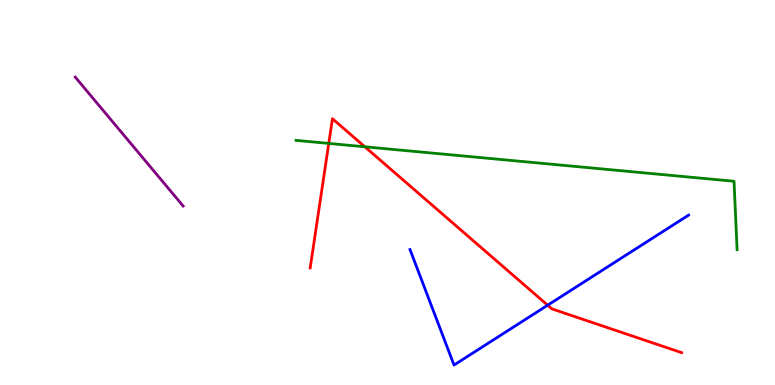[{'lines': ['blue', 'red'], 'intersections': [{'x': 7.07, 'y': 2.07}]}, {'lines': ['green', 'red'], 'intersections': [{'x': 4.24, 'y': 6.27}, {'x': 4.71, 'y': 6.19}]}, {'lines': ['purple', 'red'], 'intersections': []}, {'lines': ['blue', 'green'], 'intersections': []}, {'lines': ['blue', 'purple'], 'intersections': []}, {'lines': ['green', 'purple'], 'intersections': []}]